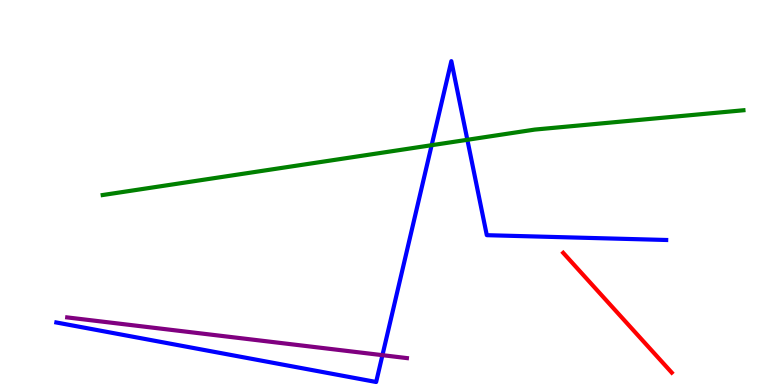[{'lines': ['blue', 'red'], 'intersections': []}, {'lines': ['green', 'red'], 'intersections': []}, {'lines': ['purple', 'red'], 'intersections': []}, {'lines': ['blue', 'green'], 'intersections': [{'x': 5.57, 'y': 6.23}, {'x': 6.03, 'y': 6.37}]}, {'lines': ['blue', 'purple'], 'intersections': [{'x': 4.93, 'y': 0.775}]}, {'lines': ['green', 'purple'], 'intersections': []}]